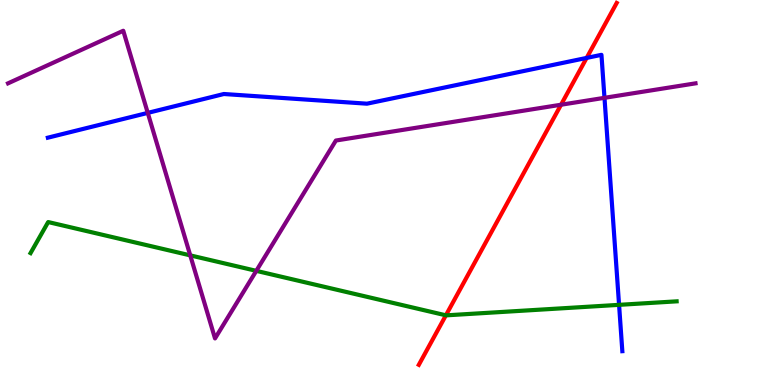[{'lines': ['blue', 'red'], 'intersections': [{'x': 7.57, 'y': 8.5}]}, {'lines': ['green', 'red'], 'intersections': [{'x': 5.75, 'y': 1.81}]}, {'lines': ['purple', 'red'], 'intersections': [{'x': 7.24, 'y': 7.28}]}, {'lines': ['blue', 'green'], 'intersections': [{'x': 7.99, 'y': 2.08}]}, {'lines': ['blue', 'purple'], 'intersections': [{'x': 1.91, 'y': 7.07}, {'x': 7.8, 'y': 7.46}]}, {'lines': ['green', 'purple'], 'intersections': [{'x': 2.45, 'y': 3.37}, {'x': 3.31, 'y': 2.96}]}]